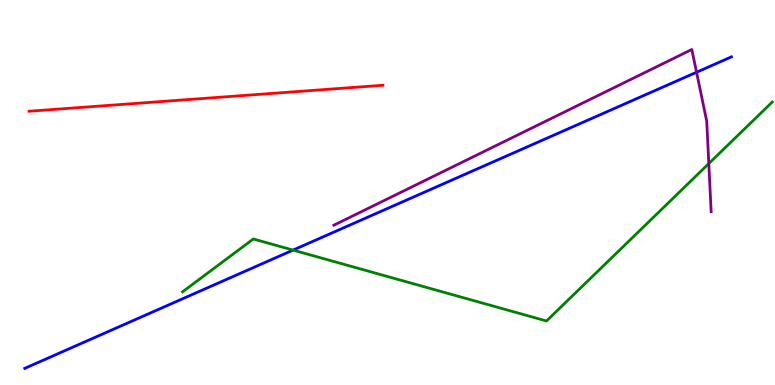[{'lines': ['blue', 'red'], 'intersections': []}, {'lines': ['green', 'red'], 'intersections': []}, {'lines': ['purple', 'red'], 'intersections': []}, {'lines': ['blue', 'green'], 'intersections': [{'x': 3.78, 'y': 3.5}]}, {'lines': ['blue', 'purple'], 'intersections': [{'x': 8.99, 'y': 8.12}]}, {'lines': ['green', 'purple'], 'intersections': [{'x': 9.15, 'y': 5.75}]}]